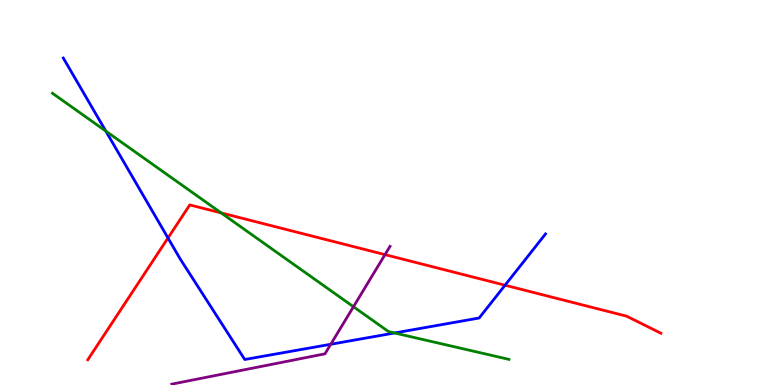[{'lines': ['blue', 'red'], 'intersections': [{'x': 2.17, 'y': 3.82}, {'x': 6.52, 'y': 2.59}]}, {'lines': ['green', 'red'], 'intersections': [{'x': 2.85, 'y': 4.47}]}, {'lines': ['purple', 'red'], 'intersections': [{'x': 4.97, 'y': 3.39}]}, {'lines': ['blue', 'green'], 'intersections': [{'x': 1.37, 'y': 6.59}, {'x': 5.09, 'y': 1.35}]}, {'lines': ['blue', 'purple'], 'intersections': [{'x': 4.27, 'y': 1.06}]}, {'lines': ['green', 'purple'], 'intersections': [{'x': 4.56, 'y': 2.03}]}]